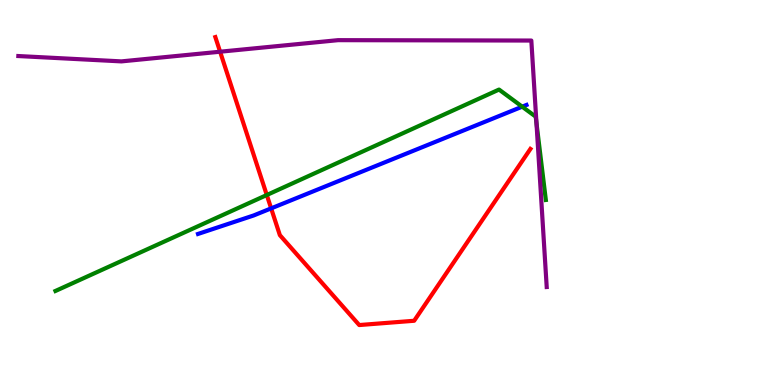[{'lines': ['blue', 'red'], 'intersections': [{'x': 3.5, 'y': 4.59}]}, {'lines': ['green', 'red'], 'intersections': [{'x': 3.44, 'y': 4.93}]}, {'lines': ['purple', 'red'], 'intersections': [{'x': 2.84, 'y': 8.66}]}, {'lines': ['blue', 'green'], 'intersections': [{'x': 6.74, 'y': 7.23}]}, {'lines': ['blue', 'purple'], 'intersections': []}, {'lines': ['green', 'purple'], 'intersections': [{'x': 6.92, 'y': 6.81}]}]